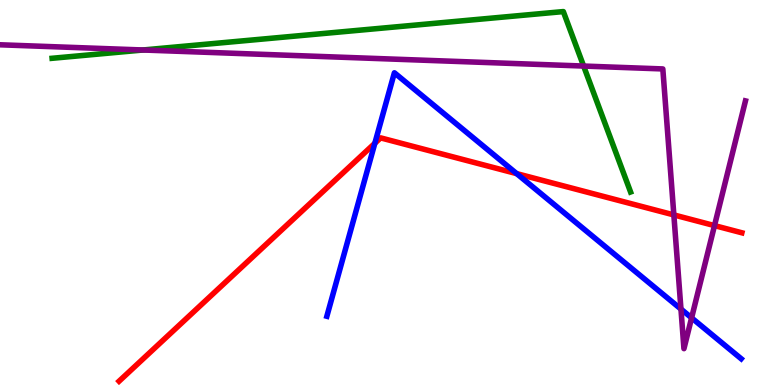[{'lines': ['blue', 'red'], 'intersections': [{'x': 4.84, 'y': 6.28}, {'x': 6.67, 'y': 5.49}]}, {'lines': ['green', 'red'], 'intersections': []}, {'lines': ['purple', 'red'], 'intersections': [{'x': 8.69, 'y': 4.42}, {'x': 9.22, 'y': 4.14}]}, {'lines': ['blue', 'green'], 'intersections': []}, {'lines': ['blue', 'purple'], 'intersections': [{'x': 8.79, 'y': 1.97}, {'x': 8.92, 'y': 1.74}]}, {'lines': ['green', 'purple'], 'intersections': [{'x': 1.84, 'y': 8.7}, {'x': 7.53, 'y': 8.28}]}]